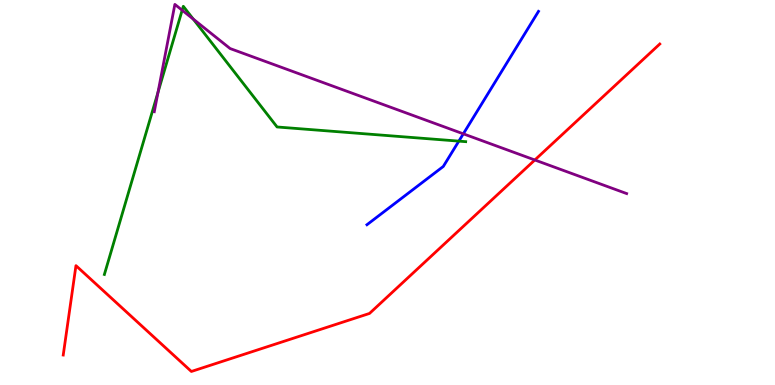[{'lines': ['blue', 'red'], 'intersections': []}, {'lines': ['green', 'red'], 'intersections': []}, {'lines': ['purple', 'red'], 'intersections': [{'x': 6.9, 'y': 5.84}]}, {'lines': ['blue', 'green'], 'intersections': [{'x': 5.92, 'y': 6.33}]}, {'lines': ['blue', 'purple'], 'intersections': [{'x': 5.98, 'y': 6.52}]}, {'lines': ['green', 'purple'], 'intersections': [{'x': 2.04, 'y': 7.6}, {'x': 2.35, 'y': 9.73}, {'x': 2.49, 'y': 9.5}]}]